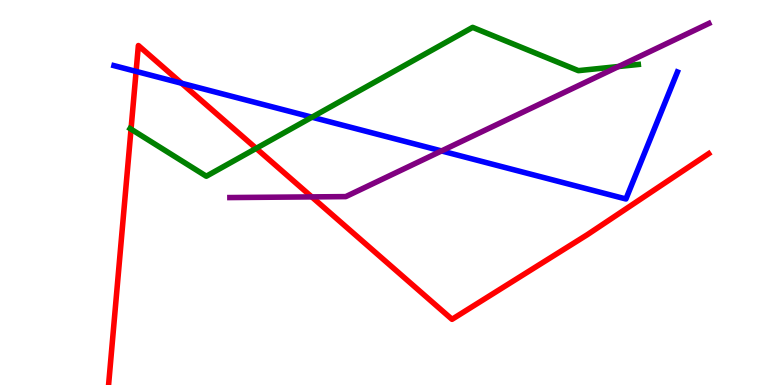[{'lines': ['blue', 'red'], 'intersections': [{'x': 1.76, 'y': 8.15}, {'x': 2.34, 'y': 7.84}]}, {'lines': ['green', 'red'], 'intersections': [{'x': 1.69, 'y': 6.65}, {'x': 3.31, 'y': 6.15}]}, {'lines': ['purple', 'red'], 'intersections': [{'x': 4.02, 'y': 4.89}]}, {'lines': ['blue', 'green'], 'intersections': [{'x': 4.03, 'y': 6.96}]}, {'lines': ['blue', 'purple'], 'intersections': [{'x': 5.7, 'y': 6.08}]}, {'lines': ['green', 'purple'], 'intersections': [{'x': 7.98, 'y': 8.27}]}]